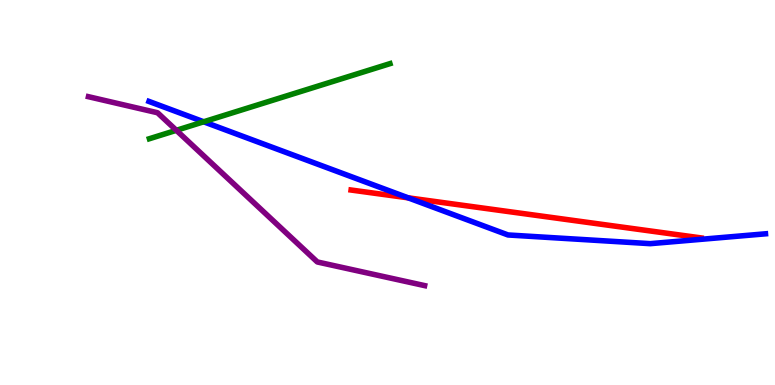[{'lines': ['blue', 'red'], 'intersections': [{'x': 5.27, 'y': 4.86}]}, {'lines': ['green', 'red'], 'intersections': []}, {'lines': ['purple', 'red'], 'intersections': []}, {'lines': ['blue', 'green'], 'intersections': [{'x': 2.63, 'y': 6.84}]}, {'lines': ['blue', 'purple'], 'intersections': []}, {'lines': ['green', 'purple'], 'intersections': [{'x': 2.28, 'y': 6.62}]}]